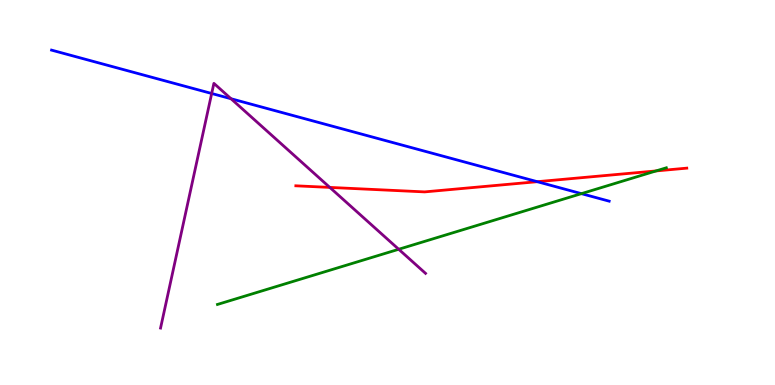[{'lines': ['blue', 'red'], 'intersections': [{'x': 6.93, 'y': 5.28}]}, {'lines': ['green', 'red'], 'intersections': [{'x': 8.46, 'y': 5.56}]}, {'lines': ['purple', 'red'], 'intersections': [{'x': 4.26, 'y': 5.13}]}, {'lines': ['blue', 'green'], 'intersections': [{'x': 7.5, 'y': 4.97}]}, {'lines': ['blue', 'purple'], 'intersections': [{'x': 2.73, 'y': 7.57}, {'x': 2.98, 'y': 7.44}]}, {'lines': ['green', 'purple'], 'intersections': [{'x': 5.14, 'y': 3.53}]}]